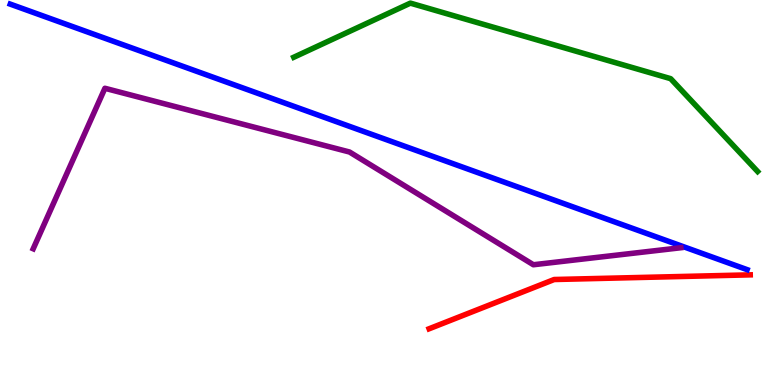[{'lines': ['blue', 'red'], 'intersections': []}, {'lines': ['green', 'red'], 'intersections': []}, {'lines': ['purple', 'red'], 'intersections': []}, {'lines': ['blue', 'green'], 'intersections': []}, {'lines': ['blue', 'purple'], 'intersections': []}, {'lines': ['green', 'purple'], 'intersections': []}]